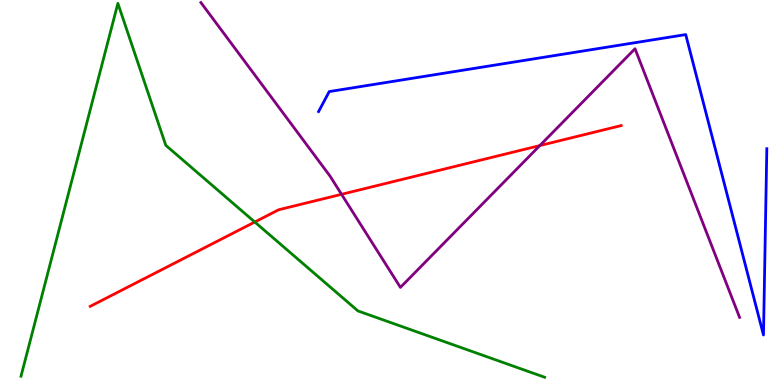[{'lines': ['blue', 'red'], 'intersections': []}, {'lines': ['green', 'red'], 'intersections': [{'x': 3.29, 'y': 4.23}]}, {'lines': ['purple', 'red'], 'intersections': [{'x': 4.41, 'y': 4.95}, {'x': 6.97, 'y': 6.22}]}, {'lines': ['blue', 'green'], 'intersections': []}, {'lines': ['blue', 'purple'], 'intersections': []}, {'lines': ['green', 'purple'], 'intersections': []}]